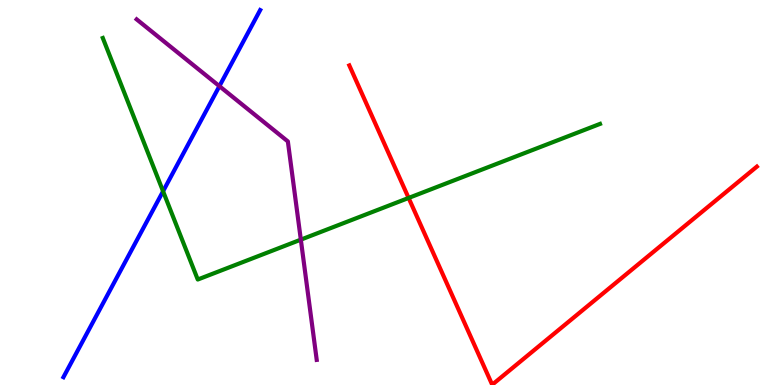[{'lines': ['blue', 'red'], 'intersections': []}, {'lines': ['green', 'red'], 'intersections': [{'x': 5.27, 'y': 4.86}]}, {'lines': ['purple', 'red'], 'intersections': []}, {'lines': ['blue', 'green'], 'intersections': [{'x': 2.1, 'y': 5.03}]}, {'lines': ['blue', 'purple'], 'intersections': [{'x': 2.83, 'y': 7.76}]}, {'lines': ['green', 'purple'], 'intersections': [{'x': 3.88, 'y': 3.78}]}]